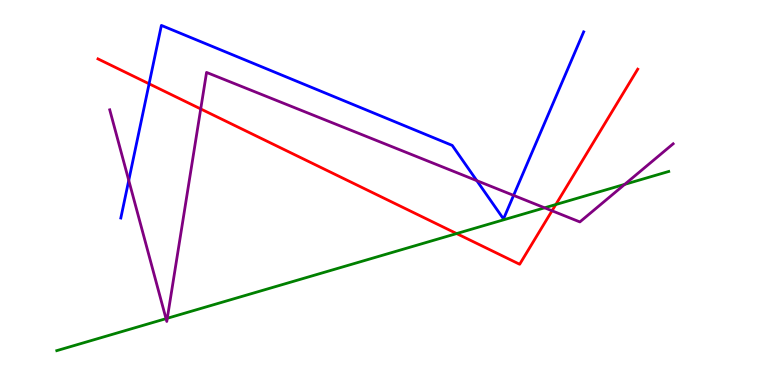[{'lines': ['blue', 'red'], 'intersections': [{'x': 1.92, 'y': 7.82}]}, {'lines': ['green', 'red'], 'intersections': [{'x': 5.89, 'y': 3.93}, {'x': 7.17, 'y': 4.69}]}, {'lines': ['purple', 'red'], 'intersections': [{'x': 2.59, 'y': 7.17}, {'x': 7.12, 'y': 4.53}]}, {'lines': ['blue', 'green'], 'intersections': []}, {'lines': ['blue', 'purple'], 'intersections': [{'x': 1.66, 'y': 5.32}, {'x': 6.15, 'y': 5.31}, {'x': 6.63, 'y': 4.93}]}, {'lines': ['green', 'purple'], 'intersections': [{'x': 2.14, 'y': 1.72}, {'x': 2.16, 'y': 1.73}, {'x': 7.03, 'y': 4.6}, {'x': 8.06, 'y': 5.21}]}]